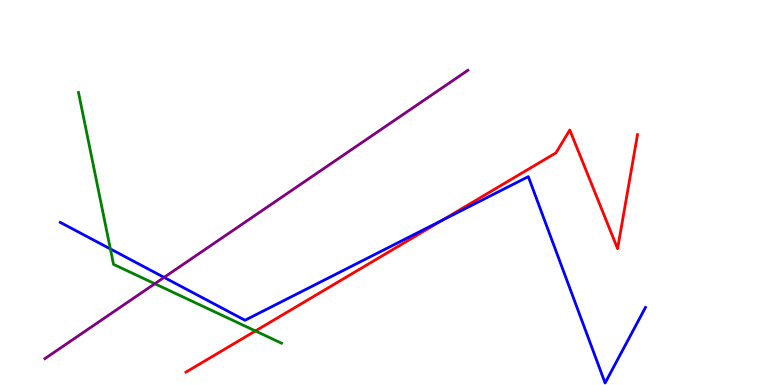[{'lines': ['blue', 'red'], 'intersections': [{'x': 5.7, 'y': 4.27}]}, {'lines': ['green', 'red'], 'intersections': [{'x': 3.3, 'y': 1.4}]}, {'lines': ['purple', 'red'], 'intersections': []}, {'lines': ['blue', 'green'], 'intersections': [{'x': 1.42, 'y': 3.53}]}, {'lines': ['blue', 'purple'], 'intersections': [{'x': 2.12, 'y': 2.8}]}, {'lines': ['green', 'purple'], 'intersections': [{'x': 2.0, 'y': 2.63}]}]